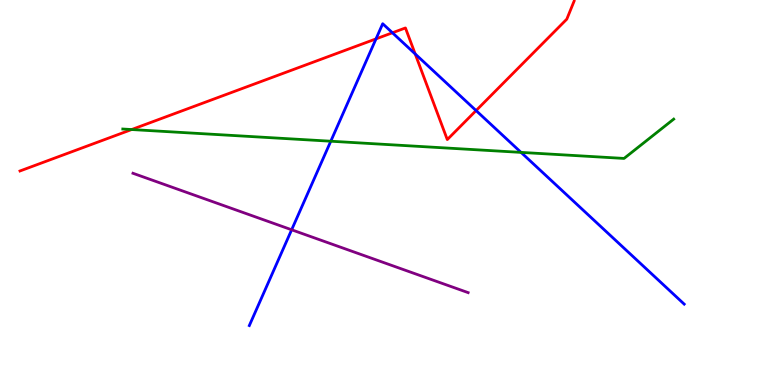[{'lines': ['blue', 'red'], 'intersections': [{'x': 4.85, 'y': 8.99}, {'x': 5.06, 'y': 9.15}, {'x': 5.36, 'y': 8.6}, {'x': 6.14, 'y': 7.13}]}, {'lines': ['green', 'red'], 'intersections': [{'x': 1.7, 'y': 6.64}]}, {'lines': ['purple', 'red'], 'intersections': []}, {'lines': ['blue', 'green'], 'intersections': [{'x': 4.27, 'y': 6.33}, {'x': 6.72, 'y': 6.04}]}, {'lines': ['blue', 'purple'], 'intersections': [{'x': 3.76, 'y': 4.03}]}, {'lines': ['green', 'purple'], 'intersections': []}]